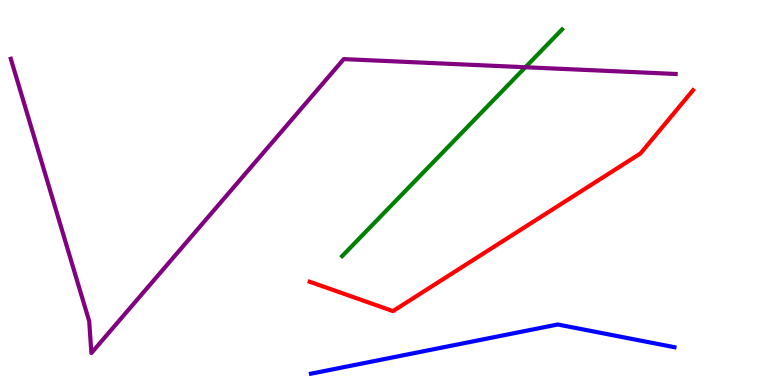[{'lines': ['blue', 'red'], 'intersections': []}, {'lines': ['green', 'red'], 'intersections': []}, {'lines': ['purple', 'red'], 'intersections': []}, {'lines': ['blue', 'green'], 'intersections': []}, {'lines': ['blue', 'purple'], 'intersections': []}, {'lines': ['green', 'purple'], 'intersections': [{'x': 6.78, 'y': 8.25}]}]